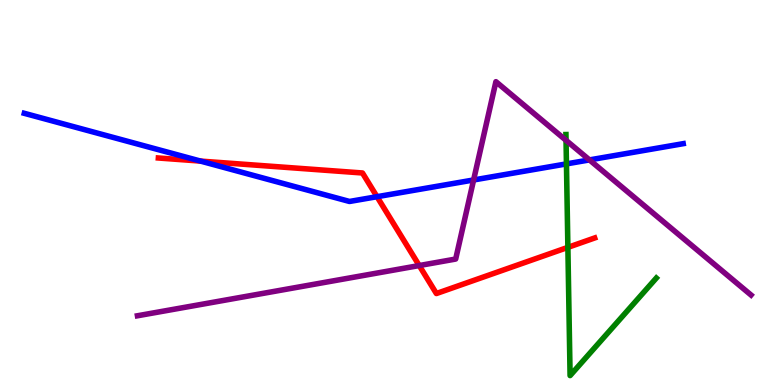[{'lines': ['blue', 'red'], 'intersections': [{'x': 2.59, 'y': 5.82}, {'x': 4.86, 'y': 4.89}]}, {'lines': ['green', 'red'], 'intersections': [{'x': 7.33, 'y': 3.57}]}, {'lines': ['purple', 'red'], 'intersections': [{'x': 5.41, 'y': 3.1}]}, {'lines': ['blue', 'green'], 'intersections': [{'x': 7.31, 'y': 5.74}]}, {'lines': ['blue', 'purple'], 'intersections': [{'x': 6.11, 'y': 5.33}, {'x': 7.61, 'y': 5.85}]}, {'lines': ['green', 'purple'], 'intersections': [{'x': 7.3, 'y': 6.36}]}]